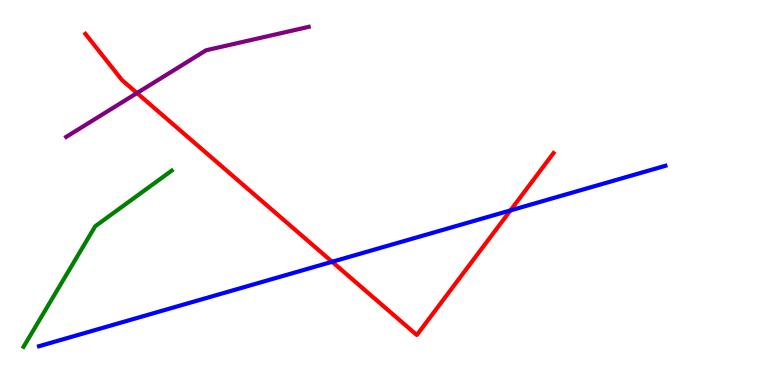[{'lines': ['blue', 'red'], 'intersections': [{'x': 4.29, 'y': 3.2}, {'x': 6.59, 'y': 4.53}]}, {'lines': ['green', 'red'], 'intersections': []}, {'lines': ['purple', 'red'], 'intersections': [{'x': 1.77, 'y': 7.58}]}, {'lines': ['blue', 'green'], 'intersections': []}, {'lines': ['blue', 'purple'], 'intersections': []}, {'lines': ['green', 'purple'], 'intersections': []}]